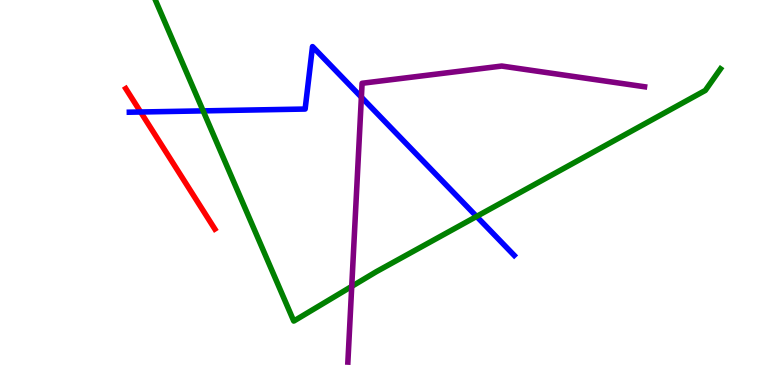[{'lines': ['blue', 'red'], 'intersections': [{'x': 1.81, 'y': 7.09}]}, {'lines': ['green', 'red'], 'intersections': []}, {'lines': ['purple', 'red'], 'intersections': []}, {'lines': ['blue', 'green'], 'intersections': [{'x': 2.62, 'y': 7.12}, {'x': 6.15, 'y': 4.38}]}, {'lines': ['blue', 'purple'], 'intersections': [{'x': 4.66, 'y': 7.48}]}, {'lines': ['green', 'purple'], 'intersections': [{'x': 4.54, 'y': 2.56}]}]